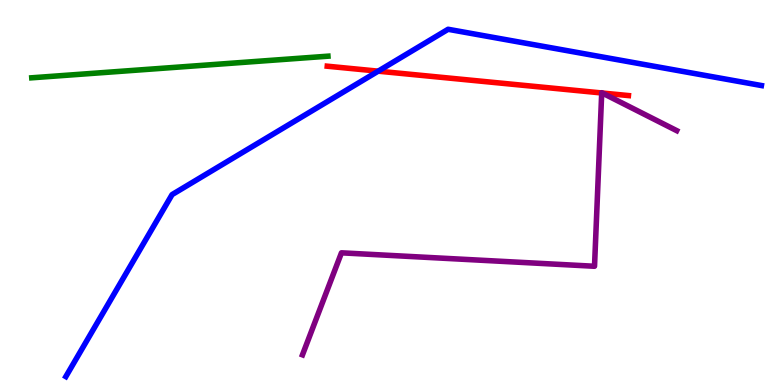[{'lines': ['blue', 'red'], 'intersections': [{'x': 4.88, 'y': 8.15}]}, {'lines': ['green', 'red'], 'intersections': []}, {'lines': ['purple', 'red'], 'intersections': [{'x': 7.76, 'y': 7.59}, {'x': 7.77, 'y': 7.58}]}, {'lines': ['blue', 'green'], 'intersections': []}, {'lines': ['blue', 'purple'], 'intersections': []}, {'lines': ['green', 'purple'], 'intersections': []}]